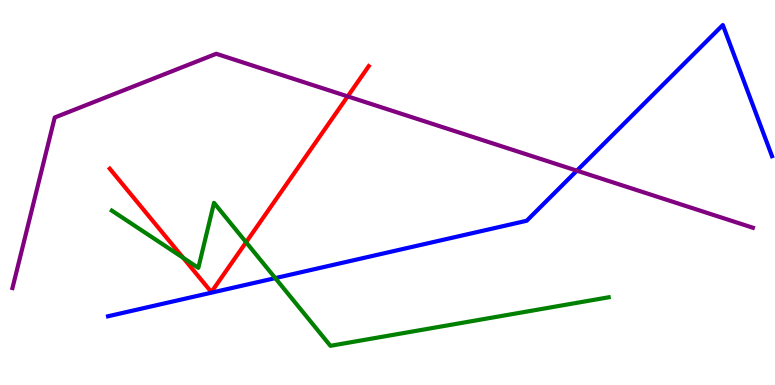[{'lines': ['blue', 'red'], 'intersections': []}, {'lines': ['green', 'red'], 'intersections': [{'x': 2.36, 'y': 3.3}, {'x': 3.18, 'y': 3.71}]}, {'lines': ['purple', 'red'], 'intersections': [{'x': 4.49, 'y': 7.5}]}, {'lines': ['blue', 'green'], 'intersections': [{'x': 3.55, 'y': 2.78}]}, {'lines': ['blue', 'purple'], 'intersections': [{'x': 7.44, 'y': 5.57}]}, {'lines': ['green', 'purple'], 'intersections': []}]